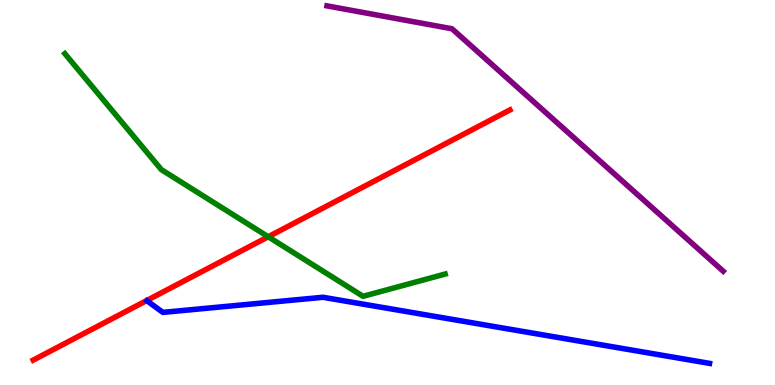[{'lines': ['blue', 'red'], 'intersections': []}, {'lines': ['green', 'red'], 'intersections': [{'x': 3.46, 'y': 3.85}]}, {'lines': ['purple', 'red'], 'intersections': []}, {'lines': ['blue', 'green'], 'intersections': []}, {'lines': ['blue', 'purple'], 'intersections': []}, {'lines': ['green', 'purple'], 'intersections': []}]